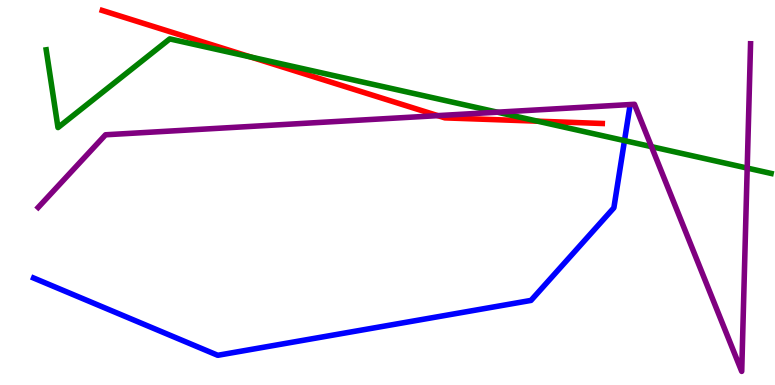[{'lines': ['blue', 'red'], 'intersections': []}, {'lines': ['green', 'red'], 'intersections': [{'x': 3.24, 'y': 8.52}, {'x': 6.94, 'y': 6.85}]}, {'lines': ['purple', 'red'], 'intersections': [{'x': 5.65, 'y': 7.0}]}, {'lines': ['blue', 'green'], 'intersections': [{'x': 8.06, 'y': 6.35}]}, {'lines': ['blue', 'purple'], 'intersections': []}, {'lines': ['green', 'purple'], 'intersections': [{'x': 6.42, 'y': 7.09}, {'x': 8.41, 'y': 6.19}, {'x': 9.64, 'y': 5.63}]}]